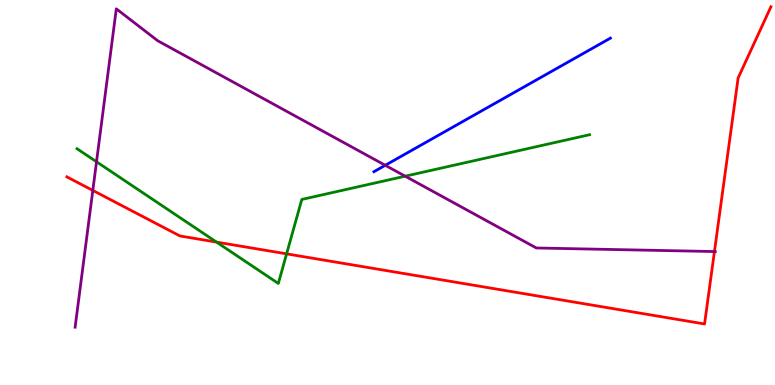[{'lines': ['blue', 'red'], 'intersections': []}, {'lines': ['green', 'red'], 'intersections': [{'x': 2.79, 'y': 3.71}, {'x': 3.7, 'y': 3.41}]}, {'lines': ['purple', 'red'], 'intersections': [{'x': 1.2, 'y': 5.05}, {'x': 9.22, 'y': 3.47}]}, {'lines': ['blue', 'green'], 'intersections': []}, {'lines': ['blue', 'purple'], 'intersections': [{'x': 4.97, 'y': 5.71}]}, {'lines': ['green', 'purple'], 'intersections': [{'x': 1.25, 'y': 5.8}, {'x': 5.23, 'y': 5.42}]}]